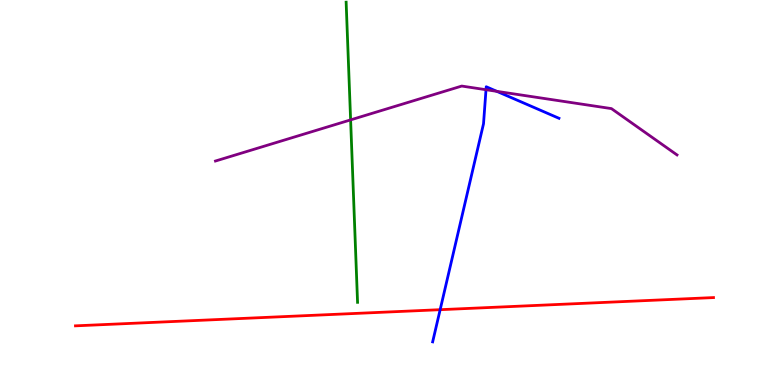[{'lines': ['blue', 'red'], 'intersections': [{'x': 5.68, 'y': 1.96}]}, {'lines': ['green', 'red'], 'intersections': []}, {'lines': ['purple', 'red'], 'intersections': []}, {'lines': ['blue', 'green'], 'intersections': []}, {'lines': ['blue', 'purple'], 'intersections': [{'x': 6.27, 'y': 7.67}, {'x': 6.41, 'y': 7.63}]}, {'lines': ['green', 'purple'], 'intersections': [{'x': 4.52, 'y': 6.89}]}]